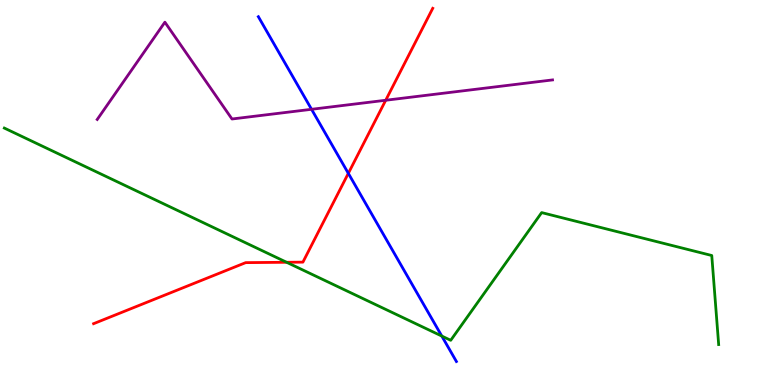[{'lines': ['blue', 'red'], 'intersections': [{'x': 4.49, 'y': 5.5}]}, {'lines': ['green', 'red'], 'intersections': [{'x': 3.7, 'y': 3.19}]}, {'lines': ['purple', 'red'], 'intersections': [{'x': 4.98, 'y': 7.4}]}, {'lines': ['blue', 'green'], 'intersections': [{'x': 5.7, 'y': 1.27}]}, {'lines': ['blue', 'purple'], 'intersections': [{'x': 4.02, 'y': 7.16}]}, {'lines': ['green', 'purple'], 'intersections': []}]